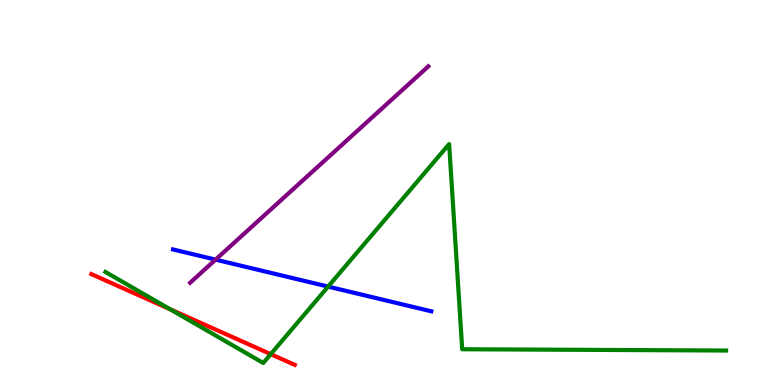[{'lines': ['blue', 'red'], 'intersections': []}, {'lines': ['green', 'red'], 'intersections': [{'x': 2.19, 'y': 1.97}, {'x': 3.49, 'y': 0.801}]}, {'lines': ['purple', 'red'], 'intersections': []}, {'lines': ['blue', 'green'], 'intersections': [{'x': 4.23, 'y': 2.56}]}, {'lines': ['blue', 'purple'], 'intersections': [{'x': 2.78, 'y': 3.26}]}, {'lines': ['green', 'purple'], 'intersections': []}]